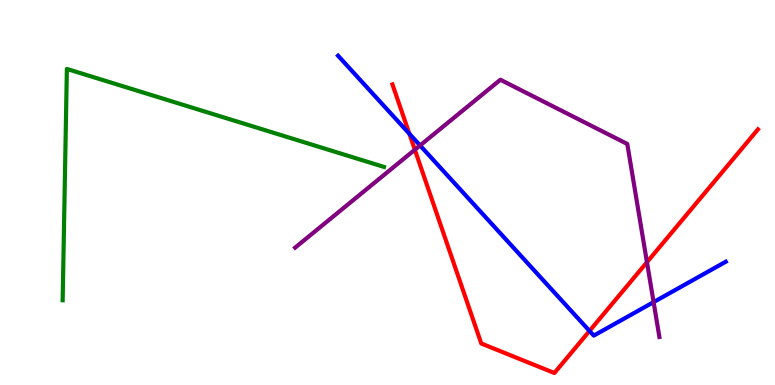[{'lines': ['blue', 'red'], 'intersections': [{'x': 5.28, 'y': 6.53}, {'x': 7.61, 'y': 1.4}]}, {'lines': ['green', 'red'], 'intersections': []}, {'lines': ['purple', 'red'], 'intersections': [{'x': 5.35, 'y': 6.11}, {'x': 8.35, 'y': 3.19}]}, {'lines': ['blue', 'green'], 'intersections': []}, {'lines': ['blue', 'purple'], 'intersections': [{'x': 5.42, 'y': 6.22}, {'x': 8.43, 'y': 2.15}]}, {'lines': ['green', 'purple'], 'intersections': []}]